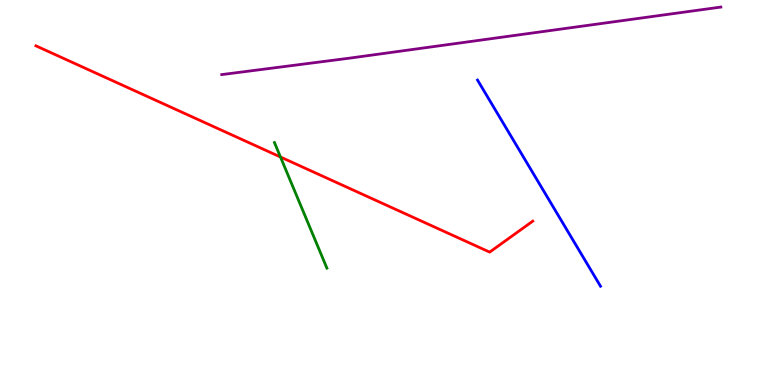[{'lines': ['blue', 'red'], 'intersections': []}, {'lines': ['green', 'red'], 'intersections': [{'x': 3.62, 'y': 5.92}]}, {'lines': ['purple', 'red'], 'intersections': []}, {'lines': ['blue', 'green'], 'intersections': []}, {'lines': ['blue', 'purple'], 'intersections': []}, {'lines': ['green', 'purple'], 'intersections': []}]